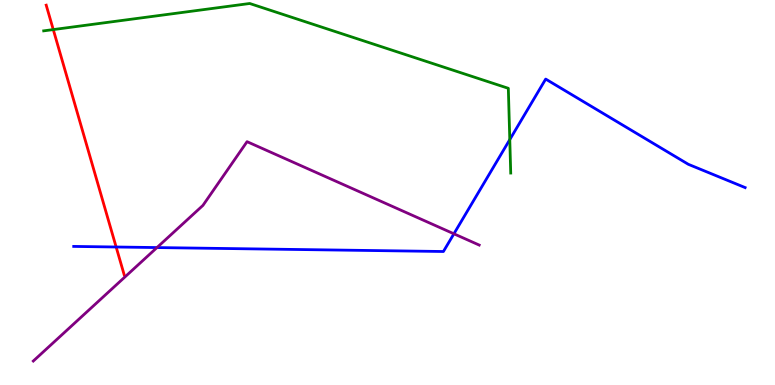[{'lines': ['blue', 'red'], 'intersections': [{'x': 1.5, 'y': 3.58}]}, {'lines': ['green', 'red'], 'intersections': [{'x': 0.687, 'y': 9.23}]}, {'lines': ['purple', 'red'], 'intersections': []}, {'lines': ['blue', 'green'], 'intersections': [{'x': 6.58, 'y': 6.37}]}, {'lines': ['blue', 'purple'], 'intersections': [{'x': 2.03, 'y': 3.57}, {'x': 5.86, 'y': 3.93}]}, {'lines': ['green', 'purple'], 'intersections': []}]